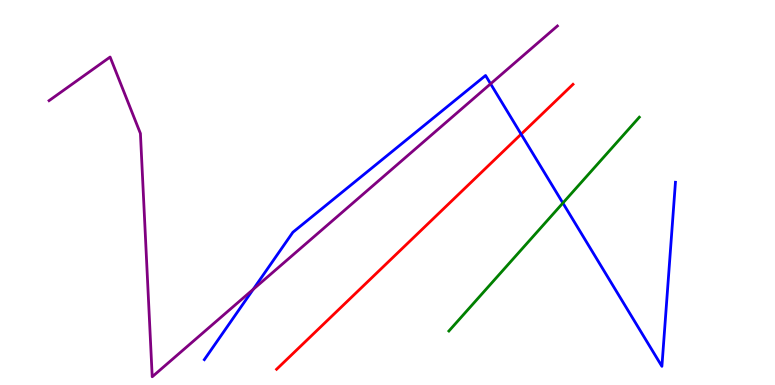[{'lines': ['blue', 'red'], 'intersections': [{'x': 6.72, 'y': 6.51}]}, {'lines': ['green', 'red'], 'intersections': []}, {'lines': ['purple', 'red'], 'intersections': []}, {'lines': ['blue', 'green'], 'intersections': [{'x': 7.26, 'y': 4.73}]}, {'lines': ['blue', 'purple'], 'intersections': [{'x': 3.27, 'y': 2.49}, {'x': 6.33, 'y': 7.82}]}, {'lines': ['green', 'purple'], 'intersections': []}]